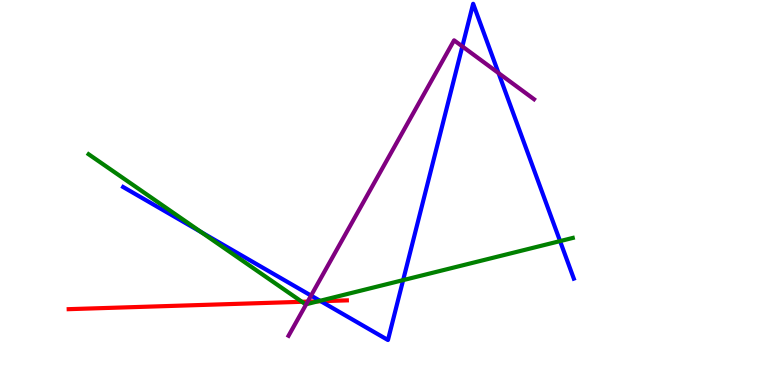[{'lines': ['blue', 'red'], 'intersections': [{'x': 4.14, 'y': 2.18}]}, {'lines': ['green', 'red'], 'intersections': [{'x': 3.9, 'y': 2.16}, {'x': 4.1, 'y': 2.17}]}, {'lines': ['purple', 'red'], 'intersections': [{'x': 3.97, 'y': 2.17}]}, {'lines': ['blue', 'green'], 'intersections': [{'x': 2.6, 'y': 3.97}, {'x': 4.13, 'y': 2.19}, {'x': 5.2, 'y': 2.72}, {'x': 7.23, 'y': 3.74}]}, {'lines': ['blue', 'purple'], 'intersections': [{'x': 4.01, 'y': 2.32}, {'x': 5.97, 'y': 8.79}, {'x': 6.43, 'y': 8.1}]}, {'lines': ['green', 'purple'], 'intersections': [{'x': 3.95, 'y': 2.1}]}]